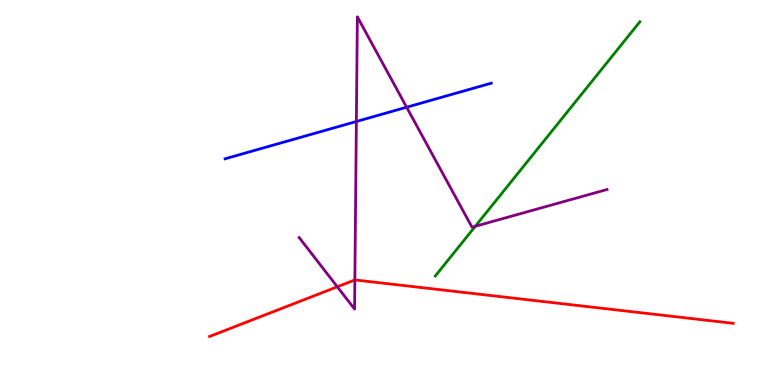[{'lines': ['blue', 'red'], 'intersections': []}, {'lines': ['green', 'red'], 'intersections': []}, {'lines': ['purple', 'red'], 'intersections': [{'x': 4.35, 'y': 2.55}, {'x': 4.58, 'y': 2.73}]}, {'lines': ['blue', 'green'], 'intersections': []}, {'lines': ['blue', 'purple'], 'intersections': [{'x': 4.6, 'y': 6.84}, {'x': 5.25, 'y': 7.21}]}, {'lines': ['green', 'purple'], 'intersections': [{'x': 6.13, 'y': 4.12}]}]